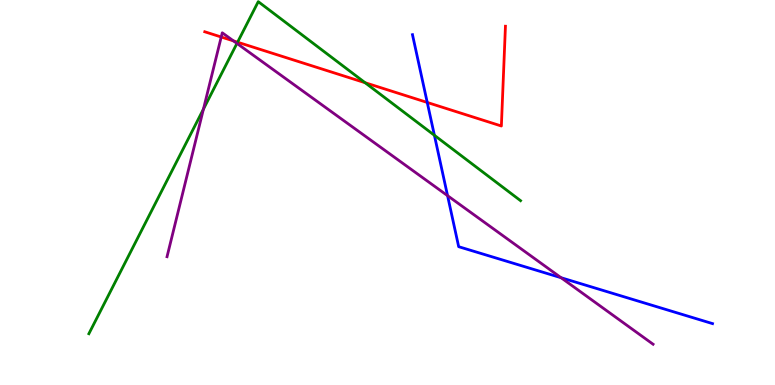[{'lines': ['blue', 'red'], 'intersections': [{'x': 5.51, 'y': 7.34}]}, {'lines': ['green', 'red'], 'intersections': [{'x': 3.07, 'y': 8.9}, {'x': 4.71, 'y': 7.85}]}, {'lines': ['purple', 'red'], 'intersections': [{'x': 2.85, 'y': 9.04}, {'x': 3.01, 'y': 8.94}]}, {'lines': ['blue', 'green'], 'intersections': [{'x': 5.61, 'y': 6.49}]}, {'lines': ['blue', 'purple'], 'intersections': [{'x': 5.77, 'y': 4.92}, {'x': 7.24, 'y': 2.79}]}, {'lines': ['green', 'purple'], 'intersections': [{'x': 2.62, 'y': 7.17}, {'x': 3.06, 'y': 8.87}]}]